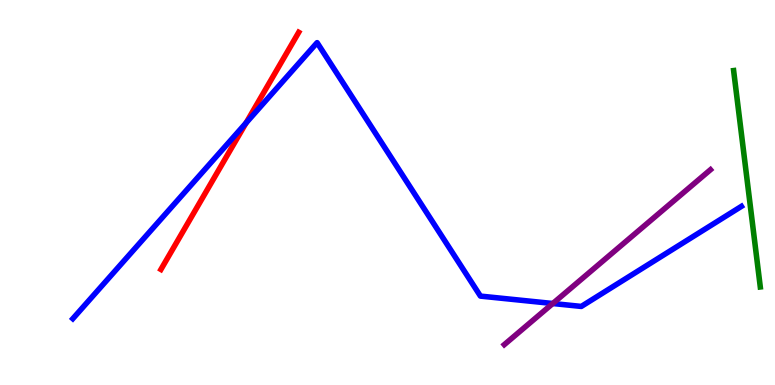[{'lines': ['blue', 'red'], 'intersections': [{'x': 3.18, 'y': 6.81}]}, {'lines': ['green', 'red'], 'intersections': []}, {'lines': ['purple', 'red'], 'intersections': []}, {'lines': ['blue', 'green'], 'intersections': []}, {'lines': ['blue', 'purple'], 'intersections': [{'x': 7.13, 'y': 2.12}]}, {'lines': ['green', 'purple'], 'intersections': []}]